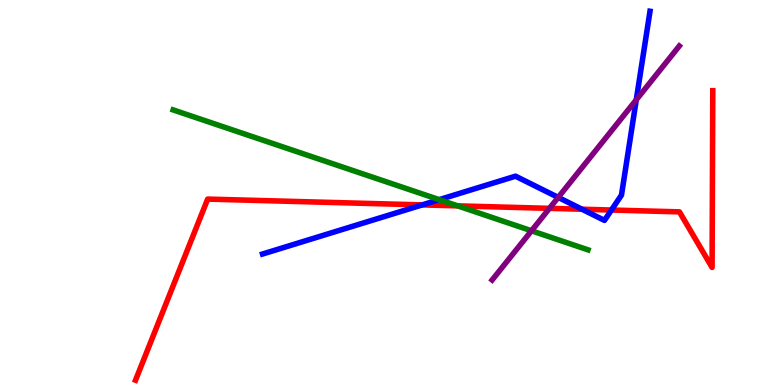[{'lines': ['blue', 'red'], 'intersections': [{'x': 5.45, 'y': 4.68}, {'x': 7.51, 'y': 4.57}, {'x': 7.89, 'y': 4.54}]}, {'lines': ['green', 'red'], 'intersections': [{'x': 5.91, 'y': 4.65}]}, {'lines': ['purple', 'red'], 'intersections': [{'x': 7.09, 'y': 4.59}]}, {'lines': ['blue', 'green'], 'intersections': [{'x': 5.67, 'y': 4.81}]}, {'lines': ['blue', 'purple'], 'intersections': [{'x': 7.2, 'y': 4.87}, {'x': 8.21, 'y': 7.41}]}, {'lines': ['green', 'purple'], 'intersections': [{'x': 6.86, 'y': 4.01}]}]